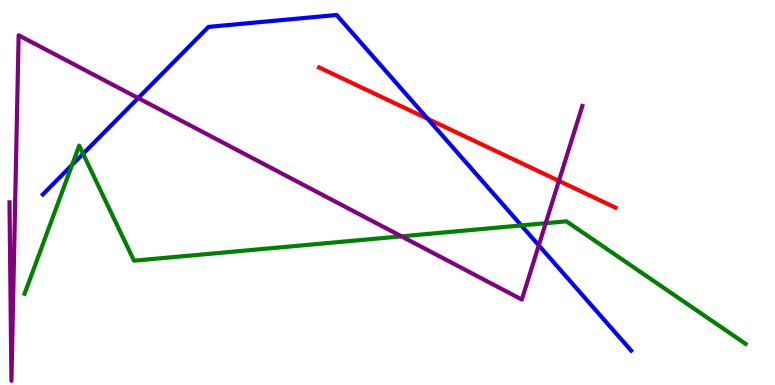[{'lines': ['blue', 'red'], 'intersections': [{'x': 5.52, 'y': 6.91}]}, {'lines': ['green', 'red'], 'intersections': []}, {'lines': ['purple', 'red'], 'intersections': [{'x': 7.21, 'y': 5.3}]}, {'lines': ['blue', 'green'], 'intersections': [{'x': 0.931, 'y': 5.72}, {'x': 1.07, 'y': 6.01}, {'x': 6.73, 'y': 4.14}]}, {'lines': ['blue', 'purple'], 'intersections': [{'x': 1.78, 'y': 7.45}, {'x': 6.95, 'y': 3.63}]}, {'lines': ['green', 'purple'], 'intersections': [{'x': 5.18, 'y': 3.86}, {'x': 7.04, 'y': 4.2}]}]